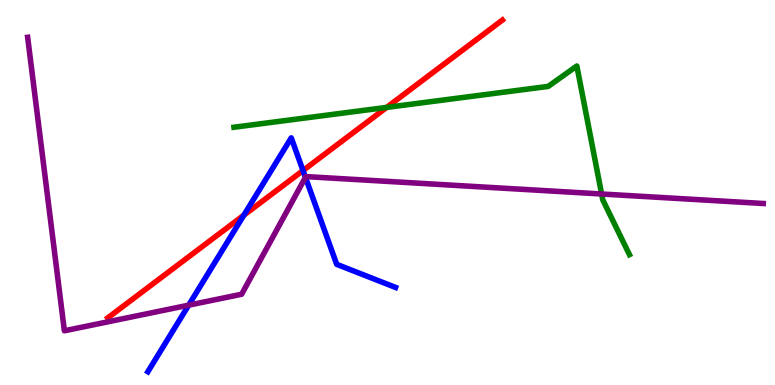[{'lines': ['blue', 'red'], 'intersections': [{'x': 3.15, 'y': 4.41}, {'x': 3.91, 'y': 5.57}]}, {'lines': ['green', 'red'], 'intersections': [{'x': 4.99, 'y': 7.21}]}, {'lines': ['purple', 'red'], 'intersections': []}, {'lines': ['blue', 'green'], 'intersections': []}, {'lines': ['blue', 'purple'], 'intersections': [{'x': 2.43, 'y': 2.07}, {'x': 3.94, 'y': 5.39}]}, {'lines': ['green', 'purple'], 'intersections': [{'x': 7.76, 'y': 4.96}]}]